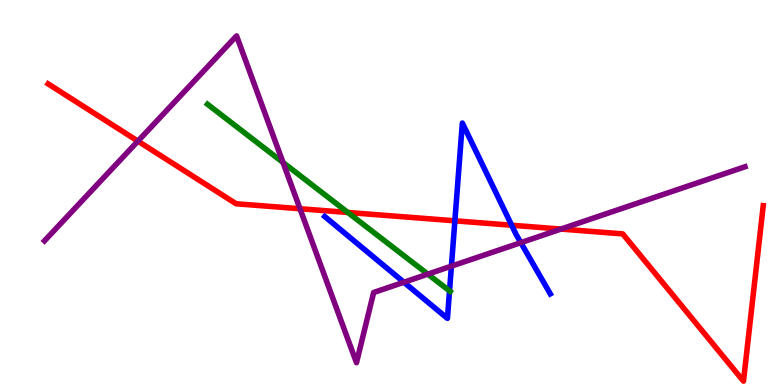[{'lines': ['blue', 'red'], 'intersections': [{'x': 5.87, 'y': 4.26}, {'x': 6.6, 'y': 4.15}]}, {'lines': ['green', 'red'], 'intersections': [{'x': 4.49, 'y': 4.48}]}, {'lines': ['purple', 'red'], 'intersections': [{'x': 1.78, 'y': 6.33}, {'x': 3.87, 'y': 4.58}, {'x': 7.24, 'y': 4.05}]}, {'lines': ['blue', 'green'], 'intersections': [{'x': 5.8, 'y': 2.44}]}, {'lines': ['blue', 'purple'], 'intersections': [{'x': 5.21, 'y': 2.67}, {'x': 5.82, 'y': 3.09}, {'x': 6.72, 'y': 3.7}]}, {'lines': ['green', 'purple'], 'intersections': [{'x': 3.65, 'y': 5.78}, {'x': 5.52, 'y': 2.88}]}]